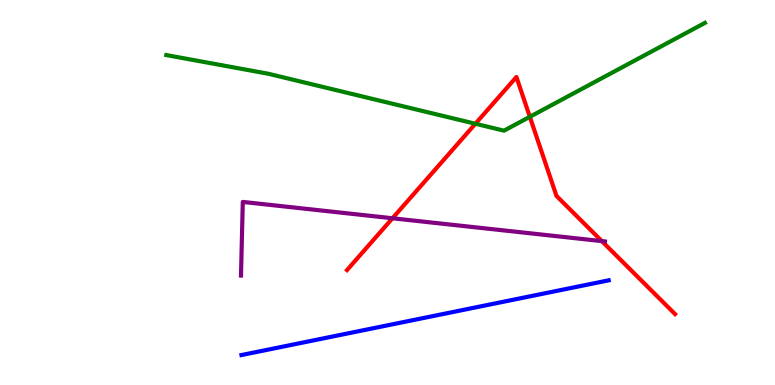[{'lines': ['blue', 'red'], 'intersections': []}, {'lines': ['green', 'red'], 'intersections': [{'x': 6.13, 'y': 6.79}, {'x': 6.84, 'y': 6.97}]}, {'lines': ['purple', 'red'], 'intersections': [{'x': 5.06, 'y': 4.33}, {'x': 7.77, 'y': 3.74}]}, {'lines': ['blue', 'green'], 'intersections': []}, {'lines': ['blue', 'purple'], 'intersections': []}, {'lines': ['green', 'purple'], 'intersections': []}]